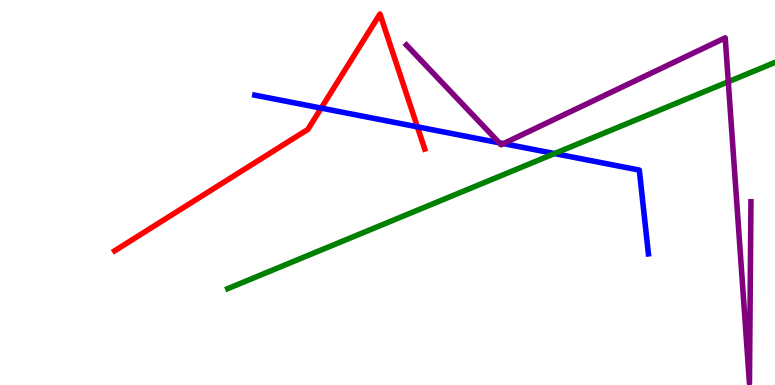[{'lines': ['blue', 'red'], 'intersections': [{'x': 4.14, 'y': 7.19}, {'x': 5.39, 'y': 6.71}]}, {'lines': ['green', 'red'], 'intersections': []}, {'lines': ['purple', 'red'], 'intersections': []}, {'lines': ['blue', 'green'], 'intersections': [{'x': 7.16, 'y': 6.01}]}, {'lines': ['blue', 'purple'], 'intersections': [{'x': 6.44, 'y': 6.29}, {'x': 6.5, 'y': 6.27}]}, {'lines': ['green', 'purple'], 'intersections': [{'x': 9.4, 'y': 7.88}]}]